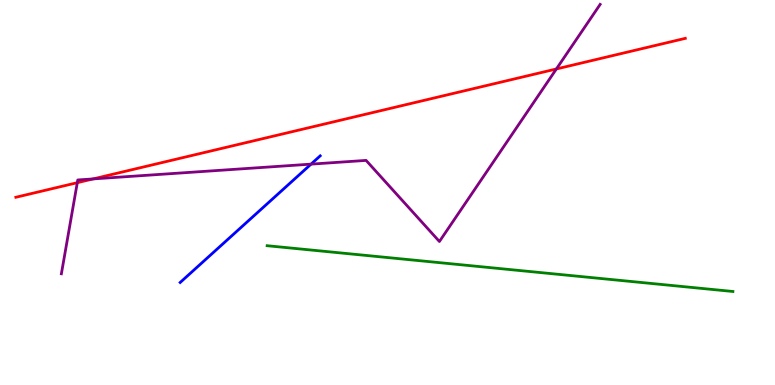[{'lines': ['blue', 'red'], 'intersections': []}, {'lines': ['green', 'red'], 'intersections': []}, {'lines': ['purple', 'red'], 'intersections': [{'x': 0.997, 'y': 5.25}, {'x': 1.2, 'y': 5.35}, {'x': 7.18, 'y': 8.21}]}, {'lines': ['blue', 'green'], 'intersections': []}, {'lines': ['blue', 'purple'], 'intersections': [{'x': 4.01, 'y': 5.74}]}, {'lines': ['green', 'purple'], 'intersections': []}]